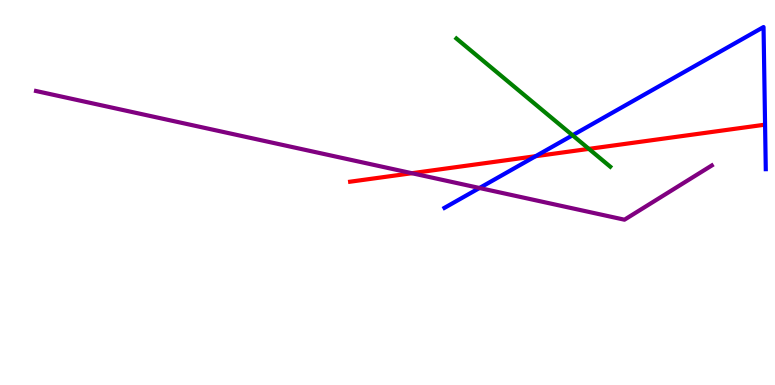[{'lines': ['blue', 'red'], 'intersections': [{'x': 6.91, 'y': 5.94}]}, {'lines': ['green', 'red'], 'intersections': [{'x': 7.6, 'y': 6.13}]}, {'lines': ['purple', 'red'], 'intersections': [{'x': 5.31, 'y': 5.5}]}, {'lines': ['blue', 'green'], 'intersections': [{'x': 7.39, 'y': 6.49}]}, {'lines': ['blue', 'purple'], 'intersections': [{'x': 6.19, 'y': 5.12}]}, {'lines': ['green', 'purple'], 'intersections': []}]